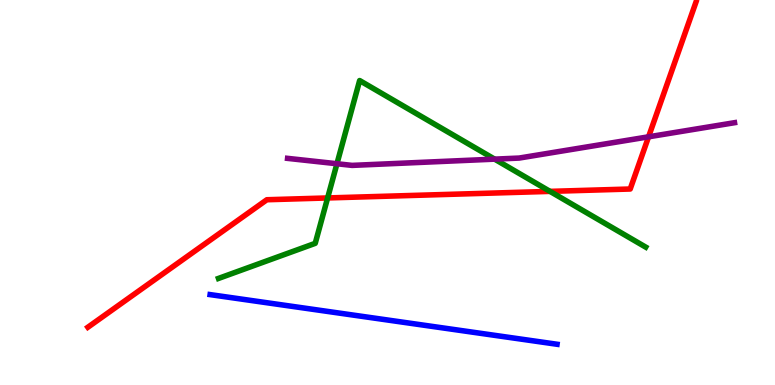[{'lines': ['blue', 'red'], 'intersections': []}, {'lines': ['green', 'red'], 'intersections': [{'x': 4.23, 'y': 4.86}, {'x': 7.1, 'y': 5.03}]}, {'lines': ['purple', 'red'], 'intersections': [{'x': 8.37, 'y': 6.45}]}, {'lines': ['blue', 'green'], 'intersections': []}, {'lines': ['blue', 'purple'], 'intersections': []}, {'lines': ['green', 'purple'], 'intersections': [{'x': 4.35, 'y': 5.75}, {'x': 6.38, 'y': 5.87}]}]